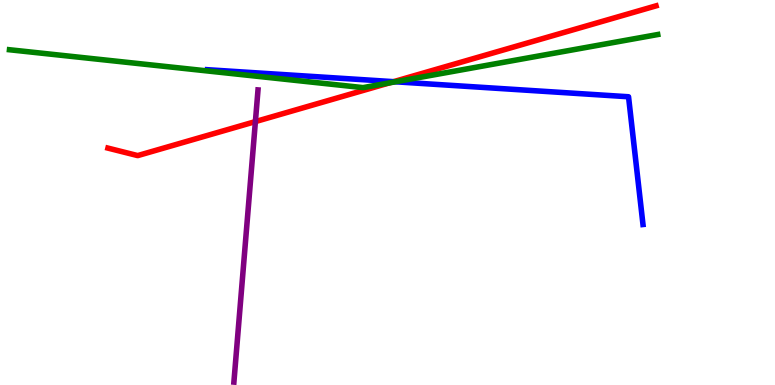[{'lines': ['blue', 'red'], 'intersections': [{'x': 5.08, 'y': 7.88}]}, {'lines': ['green', 'red'], 'intersections': [{'x': 5.03, 'y': 7.85}]}, {'lines': ['purple', 'red'], 'intersections': [{'x': 3.3, 'y': 6.84}]}, {'lines': ['blue', 'green'], 'intersections': [{'x': 5.1, 'y': 7.88}]}, {'lines': ['blue', 'purple'], 'intersections': []}, {'lines': ['green', 'purple'], 'intersections': []}]